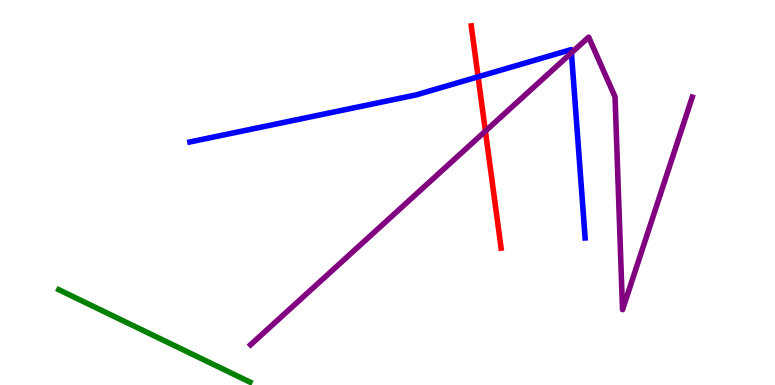[{'lines': ['blue', 'red'], 'intersections': [{'x': 6.17, 'y': 8.01}]}, {'lines': ['green', 'red'], 'intersections': []}, {'lines': ['purple', 'red'], 'intersections': [{'x': 6.26, 'y': 6.59}]}, {'lines': ['blue', 'green'], 'intersections': []}, {'lines': ['blue', 'purple'], 'intersections': [{'x': 7.37, 'y': 8.63}]}, {'lines': ['green', 'purple'], 'intersections': []}]